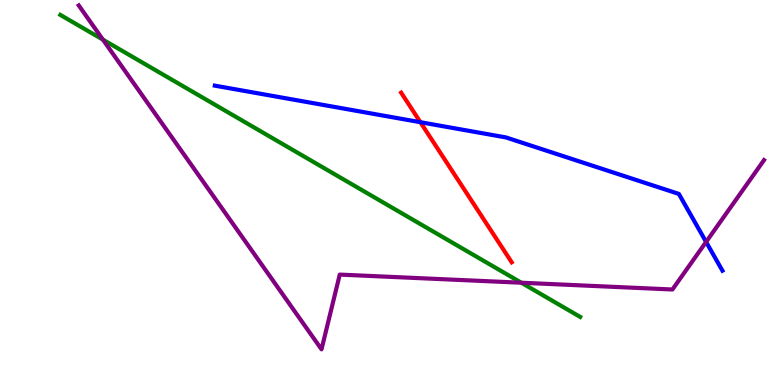[{'lines': ['blue', 'red'], 'intersections': [{'x': 5.42, 'y': 6.83}]}, {'lines': ['green', 'red'], 'intersections': []}, {'lines': ['purple', 'red'], 'intersections': []}, {'lines': ['blue', 'green'], 'intersections': []}, {'lines': ['blue', 'purple'], 'intersections': [{'x': 9.11, 'y': 3.72}]}, {'lines': ['green', 'purple'], 'intersections': [{'x': 1.33, 'y': 8.97}, {'x': 6.73, 'y': 2.66}]}]